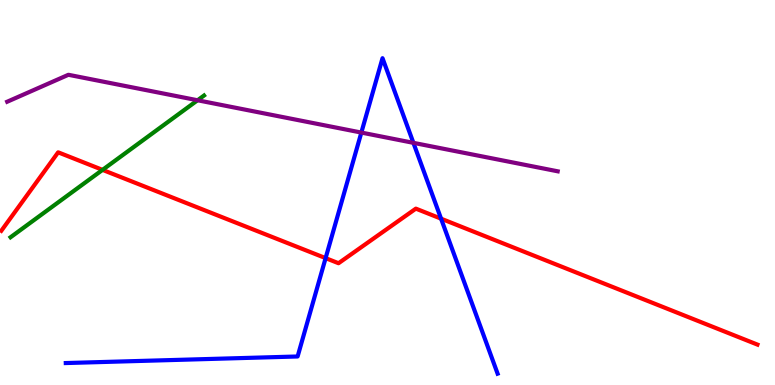[{'lines': ['blue', 'red'], 'intersections': [{'x': 4.2, 'y': 3.3}, {'x': 5.69, 'y': 4.32}]}, {'lines': ['green', 'red'], 'intersections': [{'x': 1.32, 'y': 5.59}]}, {'lines': ['purple', 'red'], 'intersections': []}, {'lines': ['blue', 'green'], 'intersections': []}, {'lines': ['blue', 'purple'], 'intersections': [{'x': 4.66, 'y': 6.56}, {'x': 5.33, 'y': 6.29}]}, {'lines': ['green', 'purple'], 'intersections': [{'x': 2.55, 'y': 7.4}]}]